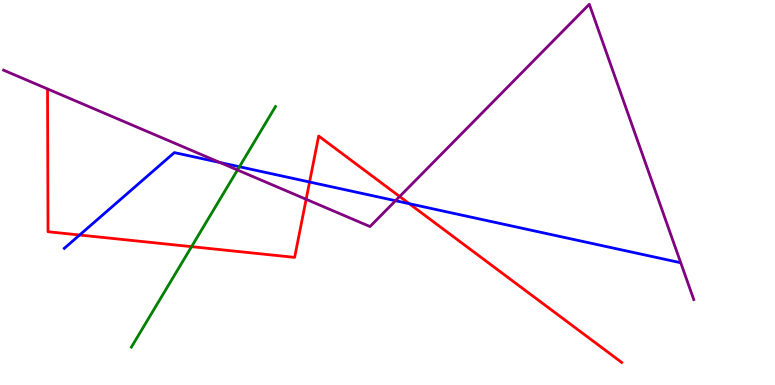[{'lines': ['blue', 'red'], 'intersections': [{'x': 1.03, 'y': 3.9}, {'x': 3.99, 'y': 5.27}, {'x': 5.28, 'y': 4.71}]}, {'lines': ['green', 'red'], 'intersections': [{'x': 2.47, 'y': 3.59}]}, {'lines': ['purple', 'red'], 'intersections': [{'x': 3.95, 'y': 4.82}, {'x': 5.16, 'y': 4.9}]}, {'lines': ['blue', 'green'], 'intersections': [{'x': 3.09, 'y': 5.67}]}, {'lines': ['blue', 'purple'], 'intersections': [{'x': 2.84, 'y': 5.78}, {'x': 5.1, 'y': 4.79}]}, {'lines': ['green', 'purple'], 'intersections': [{'x': 3.06, 'y': 5.58}]}]